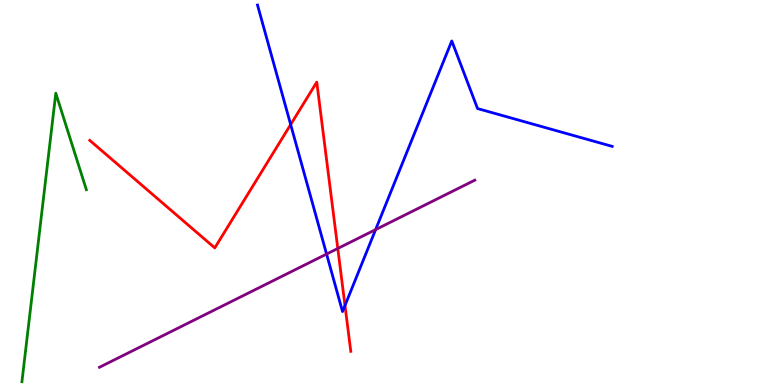[{'lines': ['blue', 'red'], 'intersections': [{'x': 3.75, 'y': 6.76}, {'x': 4.45, 'y': 2.07}]}, {'lines': ['green', 'red'], 'intersections': []}, {'lines': ['purple', 'red'], 'intersections': [{'x': 4.36, 'y': 3.55}]}, {'lines': ['blue', 'green'], 'intersections': []}, {'lines': ['blue', 'purple'], 'intersections': [{'x': 4.21, 'y': 3.4}, {'x': 4.85, 'y': 4.04}]}, {'lines': ['green', 'purple'], 'intersections': []}]